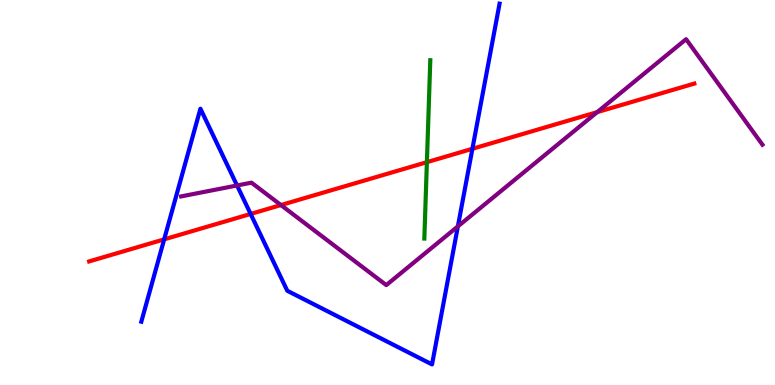[{'lines': ['blue', 'red'], 'intersections': [{'x': 2.12, 'y': 3.78}, {'x': 3.23, 'y': 4.44}, {'x': 6.1, 'y': 6.14}]}, {'lines': ['green', 'red'], 'intersections': [{'x': 5.51, 'y': 5.79}]}, {'lines': ['purple', 'red'], 'intersections': [{'x': 3.62, 'y': 4.67}, {'x': 7.71, 'y': 7.09}]}, {'lines': ['blue', 'green'], 'intersections': []}, {'lines': ['blue', 'purple'], 'intersections': [{'x': 3.06, 'y': 5.18}, {'x': 5.91, 'y': 4.12}]}, {'lines': ['green', 'purple'], 'intersections': []}]